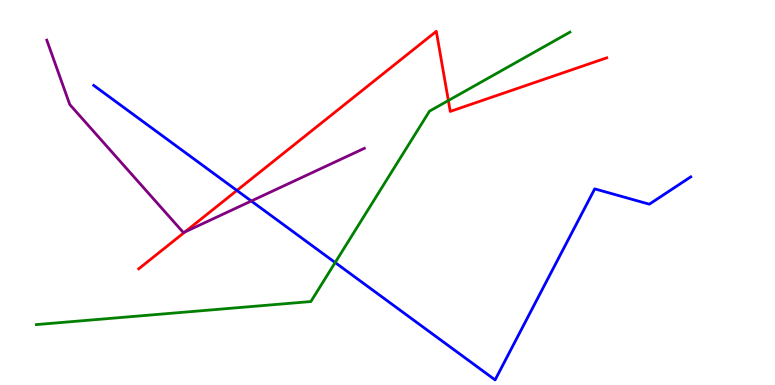[{'lines': ['blue', 'red'], 'intersections': [{'x': 3.06, 'y': 5.05}]}, {'lines': ['green', 'red'], 'intersections': [{'x': 5.79, 'y': 7.39}]}, {'lines': ['purple', 'red'], 'intersections': [{'x': 2.39, 'y': 3.98}]}, {'lines': ['blue', 'green'], 'intersections': [{'x': 4.32, 'y': 3.18}]}, {'lines': ['blue', 'purple'], 'intersections': [{'x': 3.24, 'y': 4.78}]}, {'lines': ['green', 'purple'], 'intersections': []}]